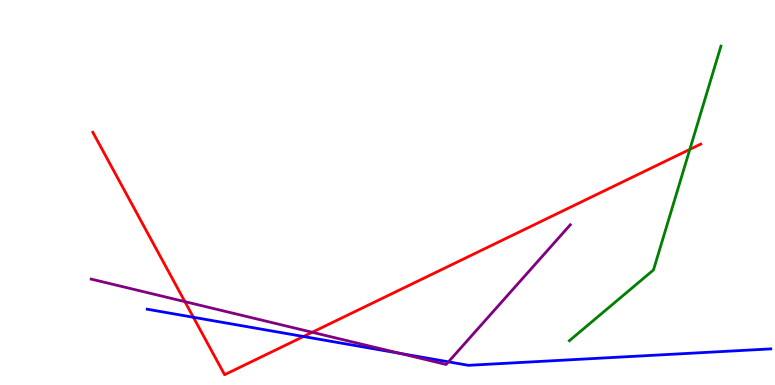[{'lines': ['blue', 'red'], 'intersections': [{'x': 2.5, 'y': 1.76}, {'x': 3.92, 'y': 1.26}]}, {'lines': ['green', 'red'], 'intersections': [{'x': 8.9, 'y': 6.12}]}, {'lines': ['purple', 'red'], 'intersections': [{'x': 2.39, 'y': 2.17}, {'x': 4.03, 'y': 1.37}]}, {'lines': ['blue', 'green'], 'intersections': []}, {'lines': ['blue', 'purple'], 'intersections': [{'x': 5.16, 'y': 0.822}, {'x': 5.79, 'y': 0.602}]}, {'lines': ['green', 'purple'], 'intersections': []}]